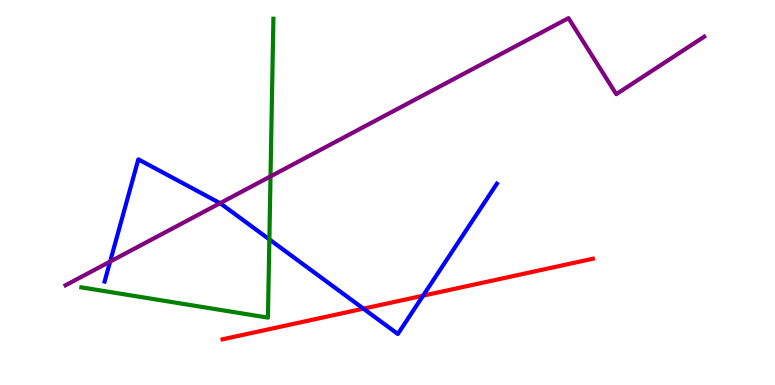[{'lines': ['blue', 'red'], 'intersections': [{'x': 4.69, 'y': 1.98}, {'x': 5.46, 'y': 2.32}]}, {'lines': ['green', 'red'], 'intersections': []}, {'lines': ['purple', 'red'], 'intersections': []}, {'lines': ['blue', 'green'], 'intersections': [{'x': 3.48, 'y': 3.78}]}, {'lines': ['blue', 'purple'], 'intersections': [{'x': 1.42, 'y': 3.21}, {'x': 2.84, 'y': 4.72}]}, {'lines': ['green', 'purple'], 'intersections': [{'x': 3.49, 'y': 5.42}]}]